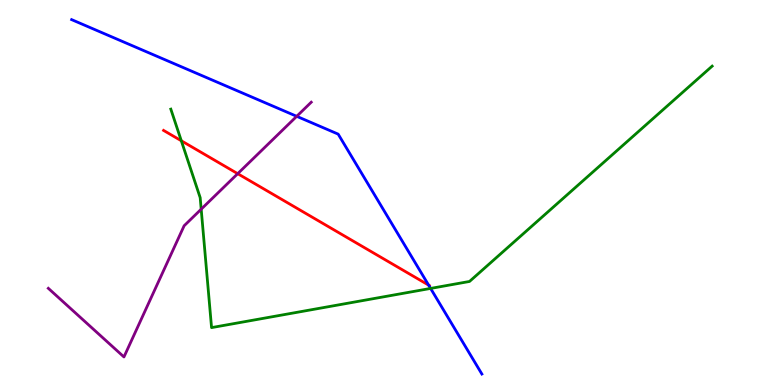[{'lines': ['blue', 'red'], 'intersections': [{'x': 5.53, 'y': 2.59}]}, {'lines': ['green', 'red'], 'intersections': [{'x': 2.34, 'y': 6.34}]}, {'lines': ['purple', 'red'], 'intersections': [{'x': 3.07, 'y': 5.49}]}, {'lines': ['blue', 'green'], 'intersections': [{'x': 5.56, 'y': 2.51}]}, {'lines': ['blue', 'purple'], 'intersections': [{'x': 3.83, 'y': 6.98}]}, {'lines': ['green', 'purple'], 'intersections': [{'x': 2.6, 'y': 4.57}]}]